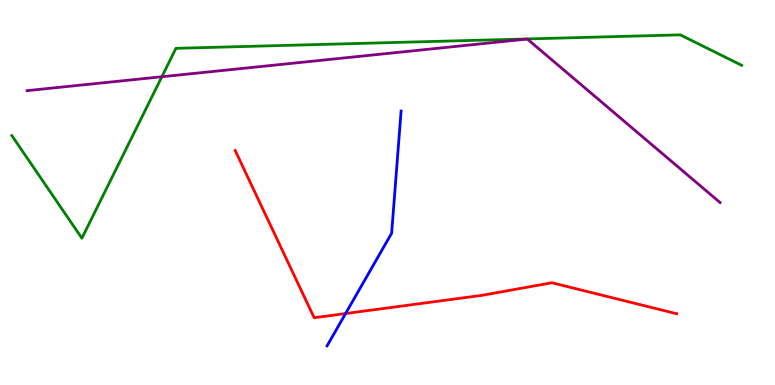[{'lines': ['blue', 'red'], 'intersections': [{'x': 4.46, 'y': 1.86}]}, {'lines': ['green', 'red'], 'intersections': []}, {'lines': ['purple', 'red'], 'intersections': []}, {'lines': ['blue', 'green'], 'intersections': []}, {'lines': ['blue', 'purple'], 'intersections': []}, {'lines': ['green', 'purple'], 'intersections': [{'x': 2.09, 'y': 8.01}]}]